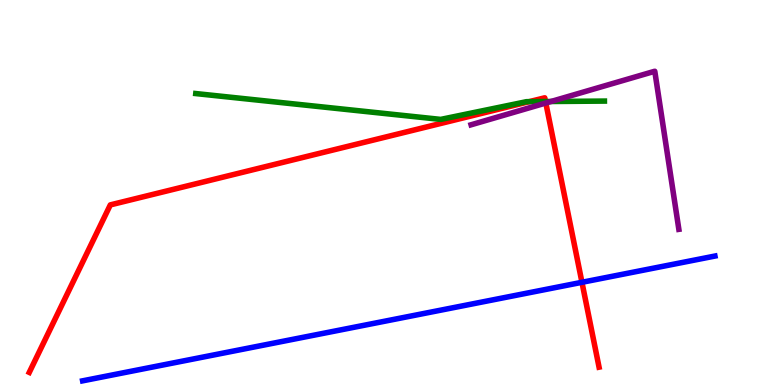[{'lines': ['blue', 'red'], 'intersections': [{'x': 7.51, 'y': 2.67}]}, {'lines': ['green', 'red'], 'intersections': [{'x': 6.83, 'y': 7.36}, {'x': 7.04, 'y': 7.36}]}, {'lines': ['purple', 'red'], 'intersections': [{'x': 7.04, 'y': 7.32}]}, {'lines': ['blue', 'green'], 'intersections': []}, {'lines': ['blue', 'purple'], 'intersections': []}, {'lines': ['green', 'purple'], 'intersections': [{'x': 7.11, 'y': 7.36}]}]